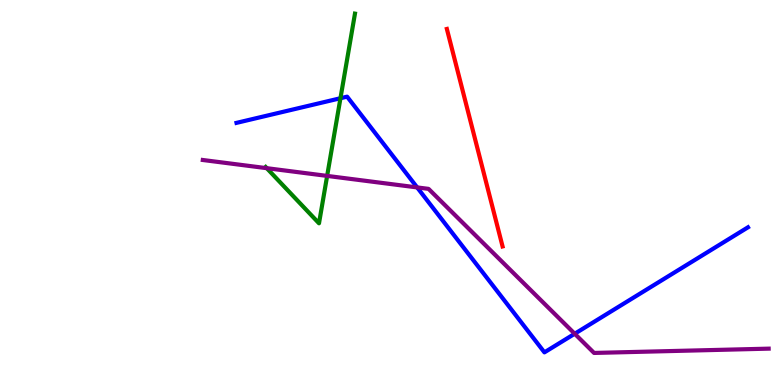[{'lines': ['blue', 'red'], 'intersections': []}, {'lines': ['green', 'red'], 'intersections': []}, {'lines': ['purple', 'red'], 'intersections': []}, {'lines': ['blue', 'green'], 'intersections': [{'x': 4.39, 'y': 7.45}]}, {'lines': ['blue', 'purple'], 'intersections': [{'x': 5.38, 'y': 5.13}, {'x': 7.42, 'y': 1.33}]}, {'lines': ['green', 'purple'], 'intersections': [{'x': 3.44, 'y': 5.63}, {'x': 4.22, 'y': 5.43}]}]